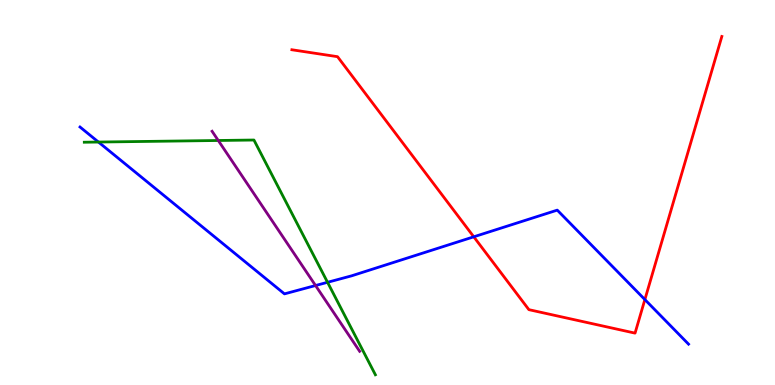[{'lines': ['blue', 'red'], 'intersections': [{'x': 6.11, 'y': 3.85}, {'x': 8.32, 'y': 2.22}]}, {'lines': ['green', 'red'], 'intersections': []}, {'lines': ['purple', 'red'], 'intersections': []}, {'lines': ['blue', 'green'], 'intersections': [{'x': 1.27, 'y': 6.31}, {'x': 4.23, 'y': 2.67}]}, {'lines': ['blue', 'purple'], 'intersections': [{'x': 4.07, 'y': 2.58}]}, {'lines': ['green', 'purple'], 'intersections': [{'x': 2.82, 'y': 6.35}]}]